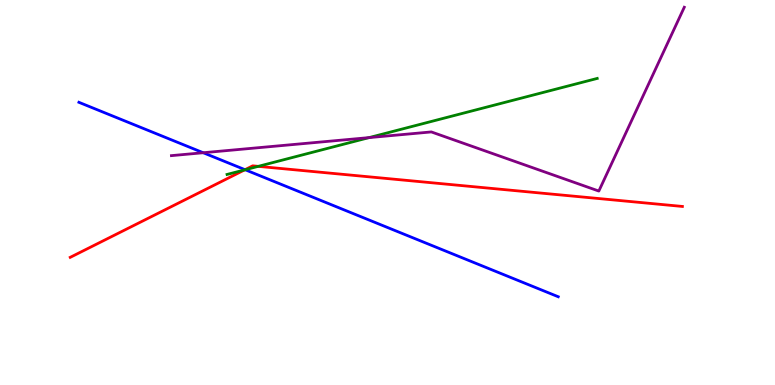[{'lines': ['blue', 'red'], 'intersections': [{'x': 3.16, 'y': 5.59}]}, {'lines': ['green', 'red'], 'intersections': [{'x': 3.16, 'y': 5.59}, {'x': 3.33, 'y': 5.68}]}, {'lines': ['purple', 'red'], 'intersections': []}, {'lines': ['blue', 'green'], 'intersections': [{'x': 3.16, 'y': 5.59}]}, {'lines': ['blue', 'purple'], 'intersections': [{'x': 2.62, 'y': 6.03}]}, {'lines': ['green', 'purple'], 'intersections': [{'x': 4.76, 'y': 6.43}]}]